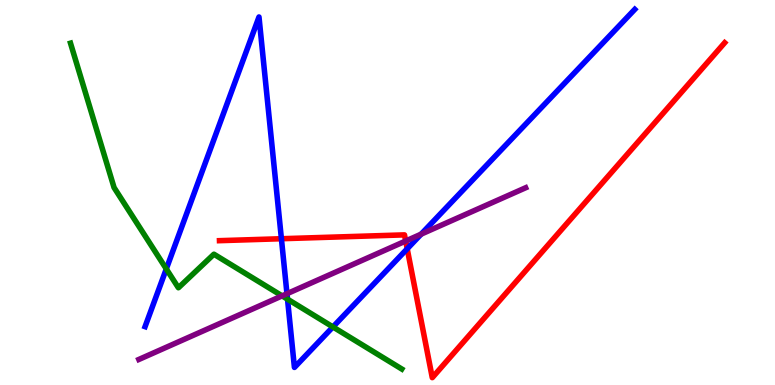[{'lines': ['blue', 'red'], 'intersections': [{'x': 3.63, 'y': 3.8}, {'x': 5.25, 'y': 3.54}]}, {'lines': ['green', 'red'], 'intersections': []}, {'lines': ['purple', 'red'], 'intersections': [{'x': 5.23, 'y': 3.74}]}, {'lines': ['blue', 'green'], 'intersections': [{'x': 2.15, 'y': 3.01}, {'x': 3.71, 'y': 2.23}, {'x': 4.3, 'y': 1.51}]}, {'lines': ['blue', 'purple'], 'intersections': [{'x': 3.7, 'y': 2.37}, {'x': 5.43, 'y': 3.92}]}, {'lines': ['green', 'purple'], 'intersections': [{'x': 3.64, 'y': 2.31}]}]